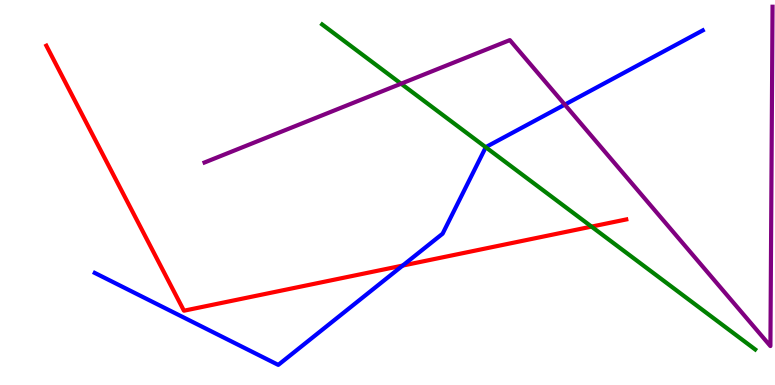[{'lines': ['blue', 'red'], 'intersections': [{'x': 5.2, 'y': 3.1}]}, {'lines': ['green', 'red'], 'intersections': [{'x': 7.63, 'y': 4.11}]}, {'lines': ['purple', 'red'], 'intersections': []}, {'lines': ['blue', 'green'], 'intersections': [{'x': 6.27, 'y': 6.18}]}, {'lines': ['blue', 'purple'], 'intersections': [{'x': 7.29, 'y': 7.28}]}, {'lines': ['green', 'purple'], 'intersections': [{'x': 5.18, 'y': 7.83}]}]